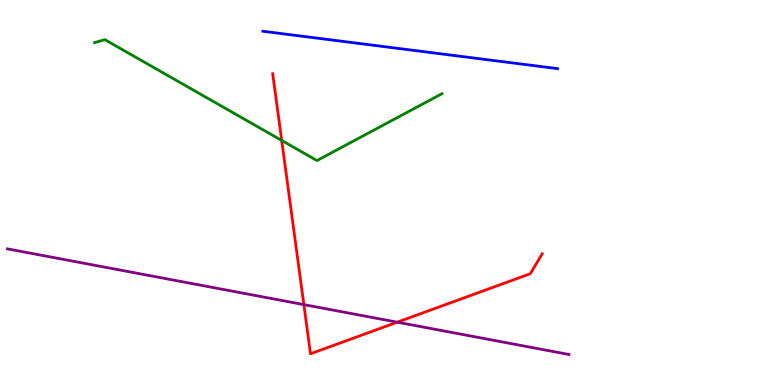[{'lines': ['blue', 'red'], 'intersections': []}, {'lines': ['green', 'red'], 'intersections': [{'x': 3.63, 'y': 6.35}]}, {'lines': ['purple', 'red'], 'intersections': [{'x': 3.92, 'y': 2.09}, {'x': 5.13, 'y': 1.63}]}, {'lines': ['blue', 'green'], 'intersections': []}, {'lines': ['blue', 'purple'], 'intersections': []}, {'lines': ['green', 'purple'], 'intersections': []}]